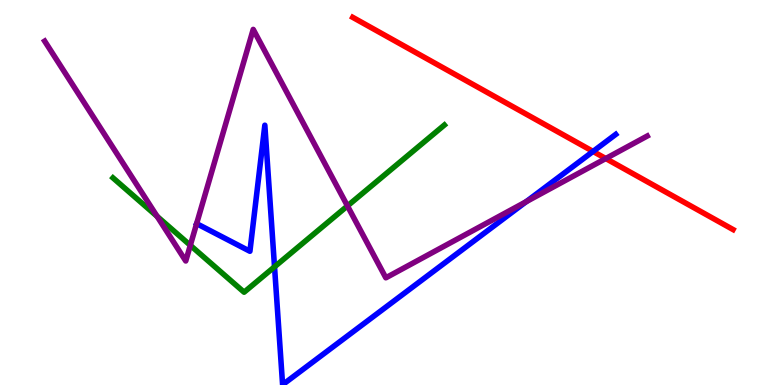[{'lines': ['blue', 'red'], 'intersections': [{'x': 7.65, 'y': 6.07}]}, {'lines': ['green', 'red'], 'intersections': []}, {'lines': ['purple', 'red'], 'intersections': [{'x': 7.82, 'y': 5.88}]}, {'lines': ['blue', 'green'], 'intersections': [{'x': 3.54, 'y': 3.07}]}, {'lines': ['blue', 'purple'], 'intersections': [{'x': 6.79, 'y': 4.76}]}, {'lines': ['green', 'purple'], 'intersections': [{'x': 2.03, 'y': 4.38}, {'x': 2.46, 'y': 3.63}, {'x': 4.48, 'y': 4.65}]}]